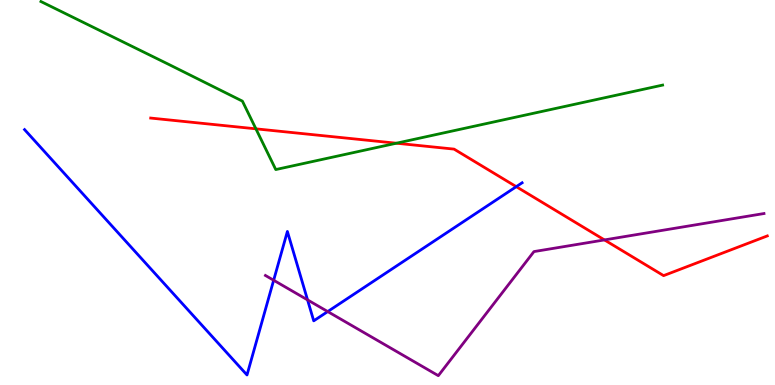[{'lines': ['blue', 'red'], 'intersections': [{'x': 6.66, 'y': 5.15}]}, {'lines': ['green', 'red'], 'intersections': [{'x': 3.3, 'y': 6.65}, {'x': 5.11, 'y': 6.28}]}, {'lines': ['purple', 'red'], 'intersections': [{'x': 7.8, 'y': 3.77}]}, {'lines': ['blue', 'green'], 'intersections': []}, {'lines': ['blue', 'purple'], 'intersections': [{'x': 3.53, 'y': 2.72}, {'x': 3.97, 'y': 2.21}, {'x': 4.23, 'y': 1.91}]}, {'lines': ['green', 'purple'], 'intersections': []}]